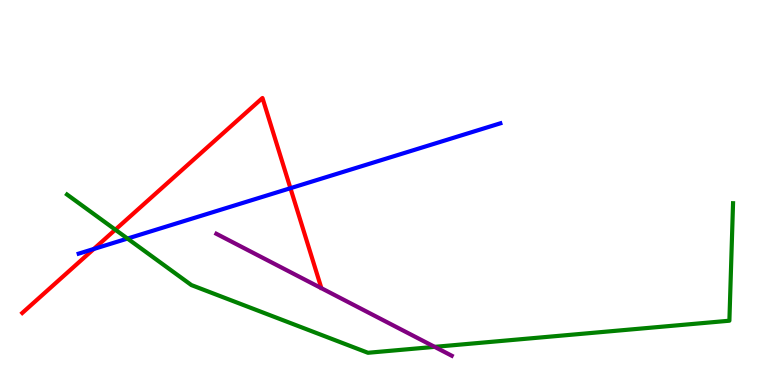[{'lines': ['blue', 'red'], 'intersections': [{'x': 1.21, 'y': 3.53}, {'x': 3.75, 'y': 5.11}]}, {'lines': ['green', 'red'], 'intersections': [{'x': 1.49, 'y': 4.03}]}, {'lines': ['purple', 'red'], 'intersections': []}, {'lines': ['blue', 'green'], 'intersections': [{'x': 1.65, 'y': 3.8}]}, {'lines': ['blue', 'purple'], 'intersections': []}, {'lines': ['green', 'purple'], 'intersections': [{'x': 5.61, 'y': 0.991}]}]